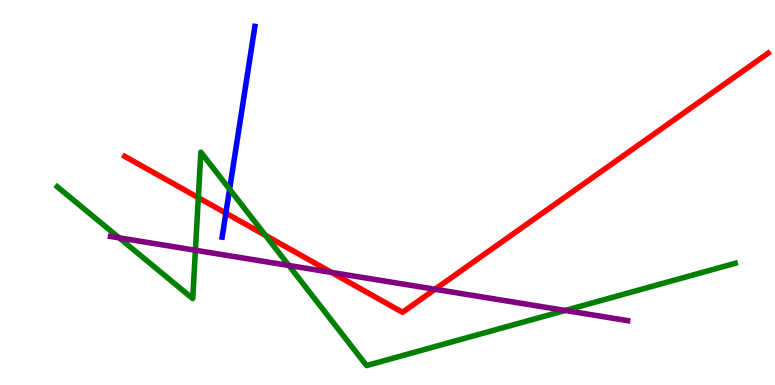[{'lines': ['blue', 'red'], 'intersections': [{'x': 2.91, 'y': 4.46}]}, {'lines': ['green', 'red'], 'intersections': [{'x': 2.56, 'y': 4.87}, {'x': 3.42, 'y': 3.89}]}, {'lines': ['purple', 'red'], 'intersections': [{'x': 4.28, 'y': 2.92}, {'x': 5.61, 'y': 2.49}]}, {'lines': ['blue', 'green'], 'intersections': [{'x': 2.96, 'y': 5.09}]}, {'lines': ['blue', 'purple'], 'intersections': []}, {'lines': ['green', 'purple'], 'intersections': [{'x': 1.54, 'y': 3.82}, {'x': 2.52, 'y': 3.5}, {'x': 3.73, 'y': 3.1}, {'x': 7.29, 'y': 1.94}]}]